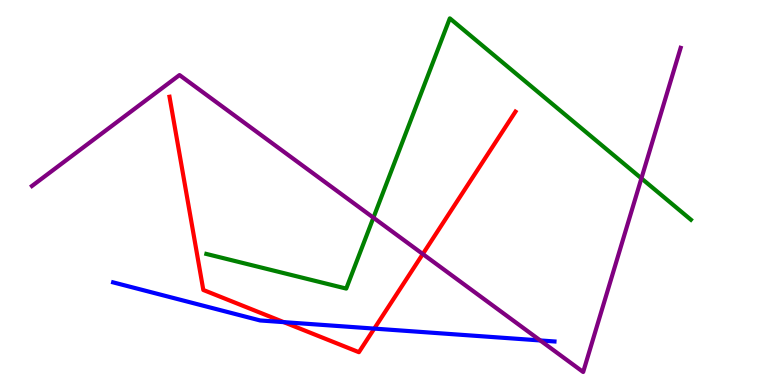[{'lines': ['blue', 'red'], 'intersections': [{'x': 3.66, 'y': 1.63}, {'x': 4.83, 'y': 1.46}]}, {'lines': ['green', 'red'], 'intersections': []}, {'lines': ['purple', 'red'], 'intersections': [{'x': 5.46, 'y': 3.4}]}, {'lines': ['blue', 'green'], 'intersections': []}, {'lines': ['blue', 'purple'], 'intersections': [{'x': 6.97, 'y': 1.16}]}, {'lines': ['green', 'purple'], 'intersections': [{'x': 4.82, 'y': 4.35}, {'x': 8.28, 'y': 5.37}]}]